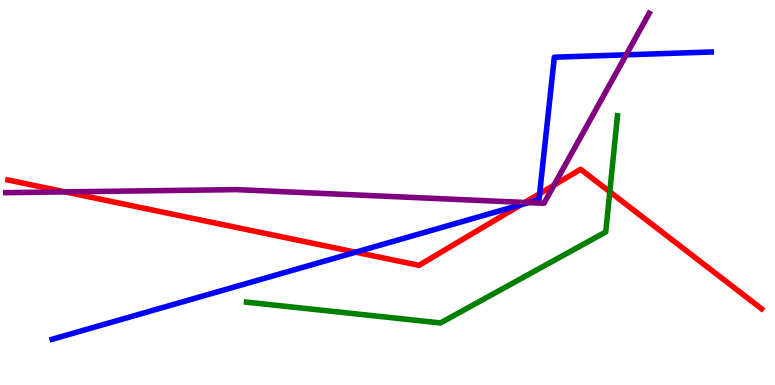[{'lines': ['blue', 'red'], 'intersections': [{'x': 4.59, 'y': 3.45}, {'x': 6.72, 'y': 4.68}, {'x': 6.96, 'y': 4.97}]}, {'lines': ['green', 'red'], 'intersections': [{'x': 7.87, 'y': 5.02}]}, {'lines': ['purple', 'red'], 'intersections': [{'x': 0.841, 'y': 5.02}, {'x': 6.77, 'y': 4.74}, {'x': 7.15, 'y': 5.19}]}, {'lines': ['blue', 'green'], 'intersections': []}, {'lines': ['blue', 'purple'], 'intersections': [{'x': 6.82, 'y': 4.74}, {'x': 8.08, 'y': 8.58}]}, {'lines': ['green', 'purple'], 'intersections': []}]